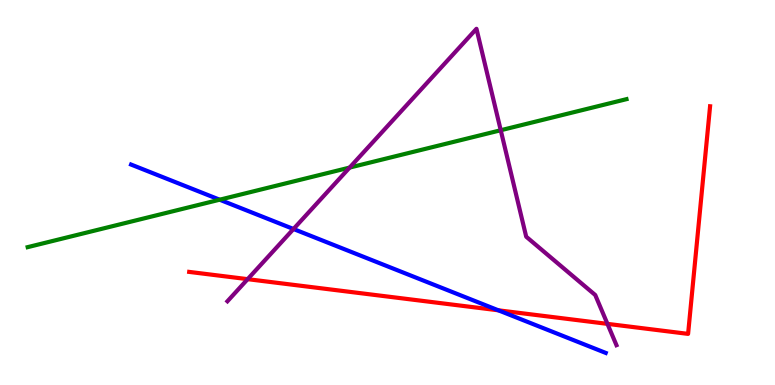[{'lines': ['blue', 'red'], 'intersections': [{'x': 6.43, 'y': 1.94}]}, {'lines': ['green', 'red'], 'intersections': []}, {'lines': ['purple', 'red'], 'intersections': [{'x': 3.2, 'y': 2.75}, {'x': 7.84, 'y': 1.59}]}, {'lines': ['blue', 'green'], 'intersections': [{'x': 2.83, 'y': 4.81}]}, {'lines': ['blue', 'purple'], 'intersections': [{'x': 3.79, 'y': 4.05}]}, {'lines': ['green', 'purple'], 'intersections': [{'x': 4.51, 'y': 5.65}, {'x': 6.46, 'y': 6.62}]}]